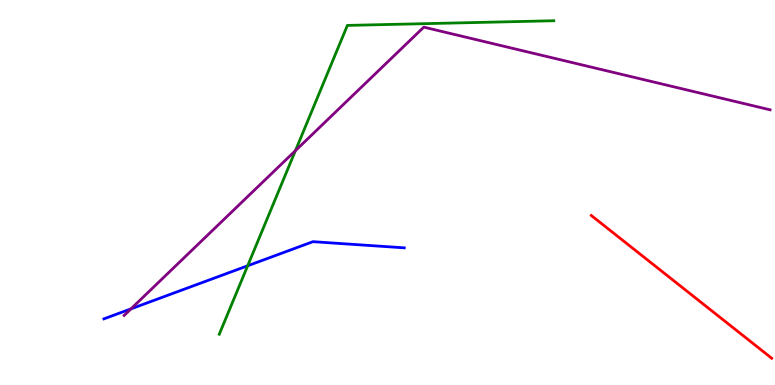[{'lines': ['blue', 'red'], 'intersections': []}, {'lines': ['green', 'red'], 'intersections': []}, {'lines': ['purple', 'red'], 'intersections': []}, {'lines': ['blue', 'green'], 'intersections': [{'x': 3.2, 'y': 3.1}]}, {'lines': ['blue', 'purple'], 'intersections': [{'x': 1.69, 'y': 1.98}]}, {'lines': ['green', 'purple'], 'intersections': [{'x': 3.81, 'y': 6.09}]}]